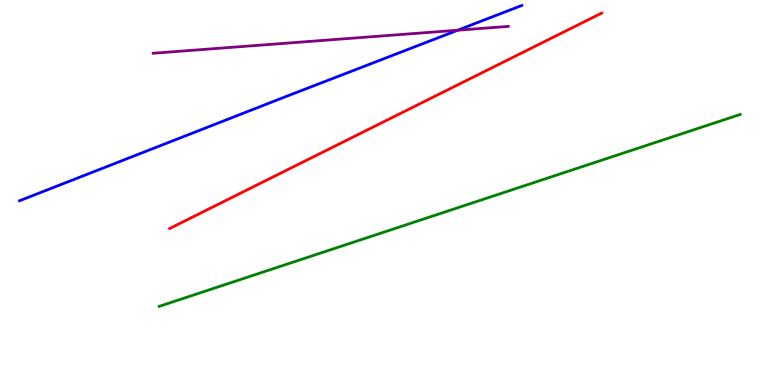[{'lines': ['blue', 'red'], 'intersections': []}, {'lines': ['green', 'red'], 'intersections': []}, {'lines': ['purple', 'red'], 'intersections': []}, {'lines': ['blue', 'green'], 'intersections': []}, {'lines': ['blue', 'purple'], 'intersections': [{'x': 5.91, 'y': 9.22}]}, {'lines': ['green', 'purple'], 'intersections': []}]